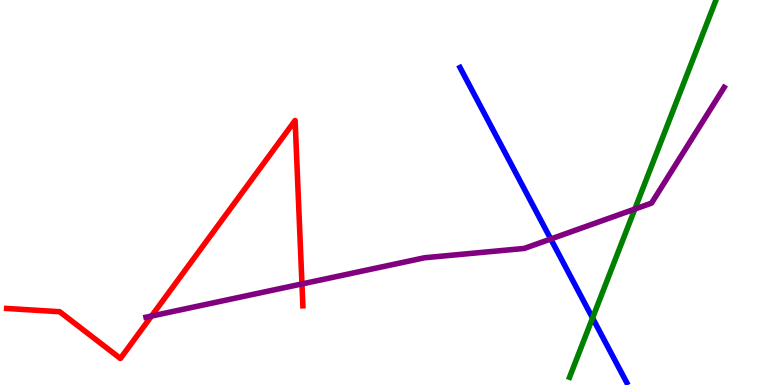[{'lines': ['blue', 'red'], 'intersections': []}, {'lines': ['green', 'red'], 'intersections': []}, {'lines': ['purple', 'red'], 'intersections': [{'x': 1.96, 'y': 1.79}, {'x': 3.9, 'y': 2.63}]}, {'lines': ['blue', 'green'], 'intersections': [{'x': 7.65, 'y': 1.74}]}, {'lines': ['blue', 'purple'], 'intersections': [{'x': 7.11, 'y': 3.79}]}, {'lines': ['green', 'purple'], 'intersections': [{'x': 8.19, 'y': 4.57}]}]